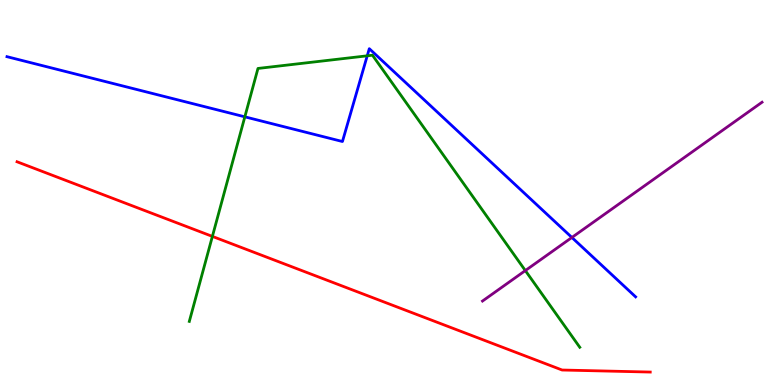[{'lines': ['blue', 'red'], 'intersections': []}, {'lines': ['green', 'red'], 'intersections': [{'x': 2.74, 'y': 3.86}]}, {'lines': ['purple', 'red'], 'intersections': []}, {'lines': ['blue', 'green'], 'intersections': [{'x': 3.16, 'y': 6.97}, {'x': 4.74, 'y': 8.55}]}, {'lines': ['blue', 'purple'], 'intersections': [{'x': 7.38, 'y': 3.83}]}, {'lines': ['green', 'purple'], 'intersections': [{'x': 6.78, 'y': 2.97}]}]